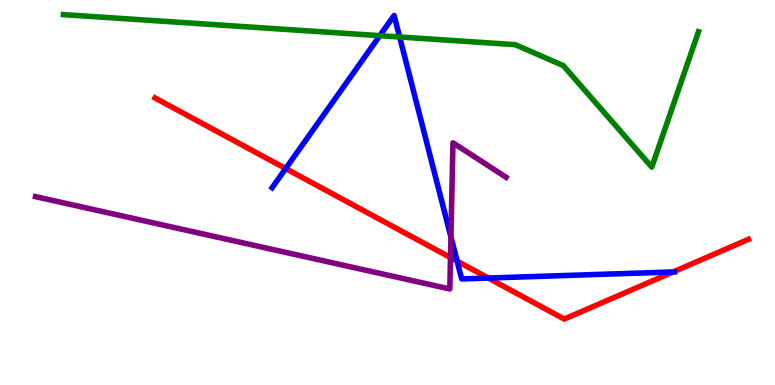[{'lines': ['blue', 'red'], 'intersections': [{'x': 3.69, 'y': 5.62}, {'x': 5.9, 'y': 3.22}, {'x': 6.3, 'y': 2.78}, {'x': 8.69, 'y': 2.94}]}, {'lines': ['green', 'red'], 'intersections': []}, {'lines': ['purple', 'red'], 'intersections': [{'x': 5.81, 'y': 3.31}]}, {'lines': ['blue', 'green'], 'intersections': [{'x': 4.9, 'y': 9.07}, {'x': 5.16, 'y': 9.04}]}, {'lines': ['blue', 'purple'], 'intersections': [{'x': 5.82, 'y': 3.84}]}, {'lines': ['green', 'purple'], 'intersections': []}]